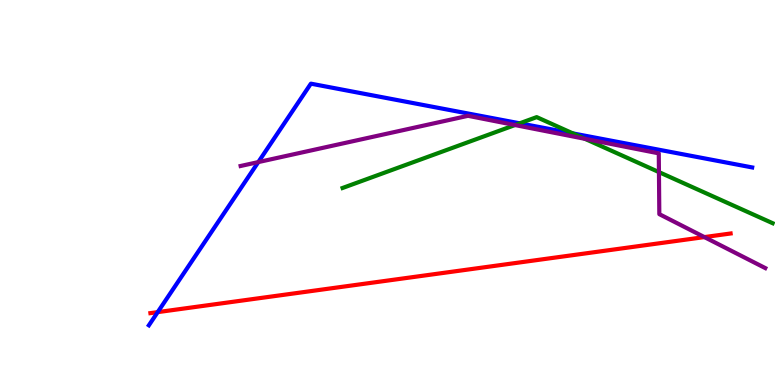[{'lines': ['blue', 'red'], 'intersections': [{'x': 2.03, 'y': 1.89}]}, {'lines': ['green', 'red'], 'intersections': []}, {'lines': ['purple', 'red'], 'intersections': [{'x': 9.09, 'y': 3.84}]}, {'lines': ['blue', 'green'], 'intersections': [{'x': 6.71, 'y': 6.8}, {'x': 7.39, 'y': 6.54}]}, {'lines': ['blue', 'purple'], 'intersections': [{'x': 3.33, 'y': 5.79}]}, {'lines': ['green', 'purple'], 'intersections': [{'x': 6.64, 'y': 6.75}, {'x': 7.55, 'y': 6.39}, {'x': 8.5, 'y': 5.53}]}]